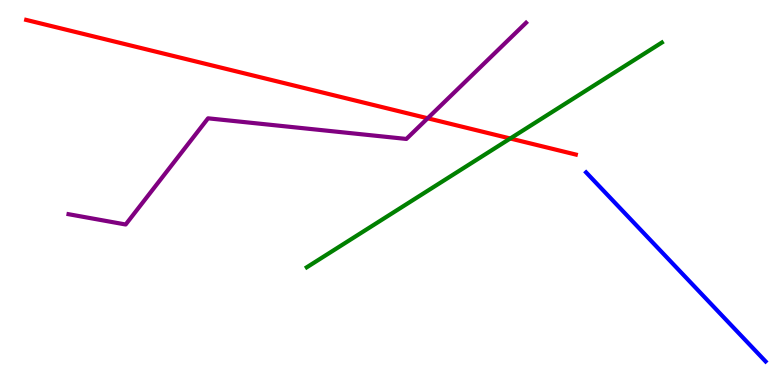[{'lines': ['blue', 'red'], 'intersections': []}, {'lines': ['green', 'red'], 'intersections': [{'x': 6.58, 'y': 6.4}]}, {'lines': ['purple', 'red'], 'intersections': [{'x': 5.52, 'y': 6.93}]}, {'lines': ['blue', 'green'], 'intersections': []}, {'lines': ['blue', 'purple'], 'intersections': []}, {'lines': ['green', 'purple'], 'intersections': []}]